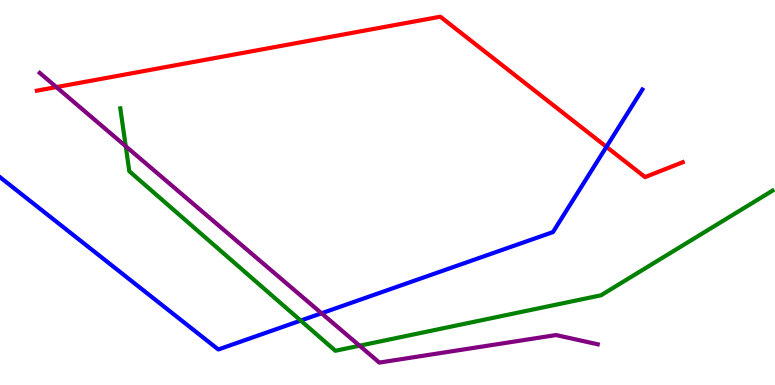[{'lines': ['blue', 'red'], 'intersections': [{'x': 7.82, 'y': 6.19}]}, {'lines': ['green', 'red'], 'intersections': []}, {'lines': ['purple', 'red'], 'intersections': [{'x': 0.727, 'y': 7.74}]}, {'lines': ['blue', 'green'], 'intersections': [{'x': 3.88, 'y': 1.67}]}, {'lines': ['blue', 'purple'], 'intersections': [{'x': 4.15, 'y': 1.86}]}, {'lines': ['green', 'purple'], 'intersections': [{'x': 1.62, 'y': 6.2}, {'x': 4.64, 'y': 1.02}]}]